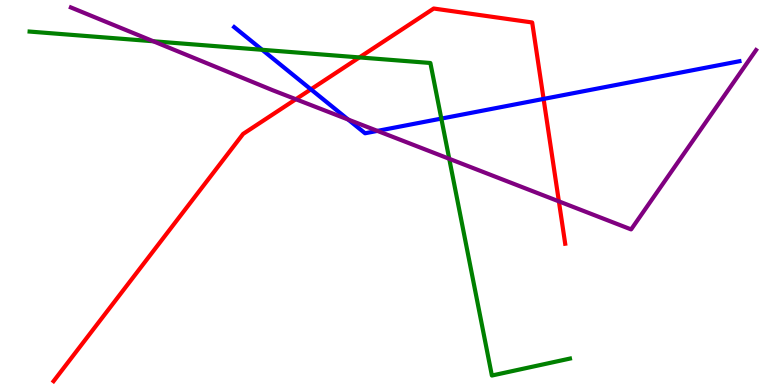[{'lines': ['blue', 'red'], 'intersections': [{'x': 4.01, 'y': 7.68}, {'x': 7.01, 'y': 7.43}]}, {'lines': ['green', 'red'], 'intersections': [{'x': 4.64, 'y': 8.51}]}, {'lines': ['purple', 'red'], 'intersections': [{'x': 3.82, 'y': 7.42}, {'x': 7.21, 'y': 4.77}]}, {'lines': ['blue', 'green'], 'intersections': [{'x': 3.38, 'y': 8.71}, {'x': 5.69, 'y': 6.92}]}, {'lines': ['blue', 'purple'], 'intersections': [{'x': 4.49, 'y': 6.9}, {'x': 4.87, 'y': 6.6}]}, {'lines': ['green', 'purple'], 'intersections': [{'x': 1.98, 'y': 8.93}, {'x': 5.8, 'y': 5.88}]}]